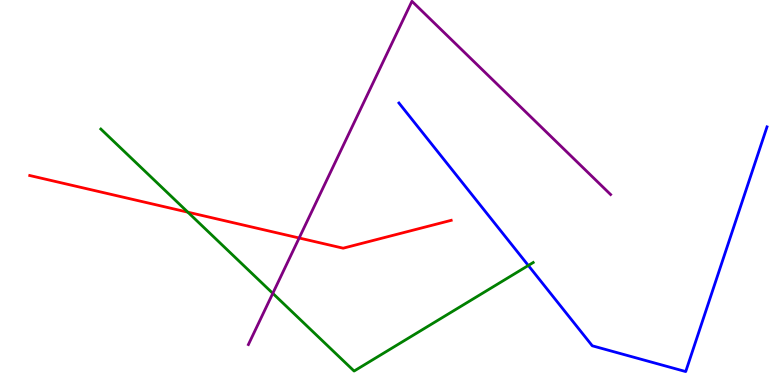[{'lines': ['blue', 'red'], 'intersections': []}, {'lines': ['green', 'red'], 'intersections': [{'x': 2.42, 'y': 4.49}]}, {'lines': ['purple', 'red'], 'intersections': [{'x': 3.86, 'y': 3.82}]}, {'lines': ['blue', 'green'], 'intersections': [{'x': 6.82, 'y': 3.1}]}, {'lines': ['blue', 'purple'], 'intersections': []}, {'lines': ['green', 'purple'], 'intersections': [{'x': 3.52, 'y': 2.38}]}]